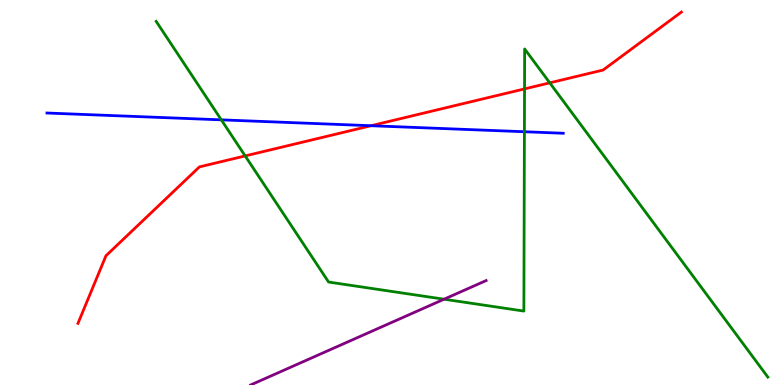[{'lines': ['blue', 'red'], 'intersections': [{'x': 4.79, 'y': 6.73}]}, {'lines': ['green', 'red'], 'intersections': [{'x': 3.16, 'y': 5.95}, {'x': 6.77, 'y': 7.69}, {'x': 7.09, 'y': 7.85}]}, {'lines': ['purple', 'red'], 'intersections': []}, {'lines': ['blue', 'green'], 'intersections': [{'x': 2.86, 'y': 6.89}, {'x': 6.77, 'y': 6.58}]}, {'lines': ['blue', 'purple'], 'intersections': []}, {'lines': ['green', 'purple'], 'intersections': [{'x': 5.73, 'y': 2.23}]}]